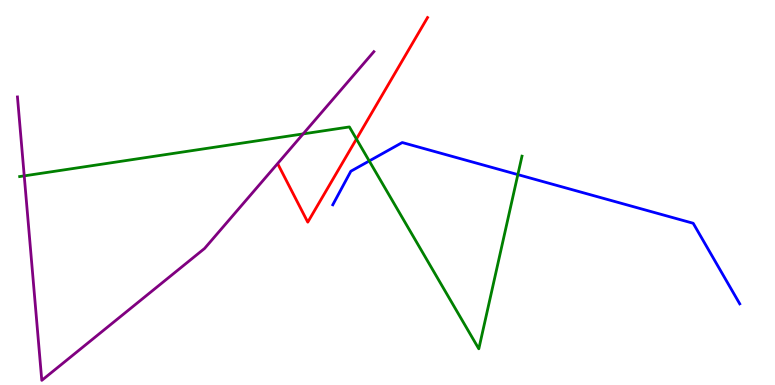[{'lines': ['blue', 'red'], 'intersections': []}, {'lines': ['green', 'red'], 'intersections': [{'x': 4.6, 'y': 6.39}]}, {'lines': ['purple', 'red'], 'intersections': []}, {'lines': ['blue', 'green'], 'intersections': [{'x': 4.76, 'y': 5.82}, {'x': 6.68, 'y': 5.46}]}, {'lines': ['blue', 'purple'], 'intersections': []}, {'lines': ['green', 'purple'], 'intersections': [{'x': 0.313, 'y': 5.43}, {'x': 3.91, 'y': 6.52}]}]